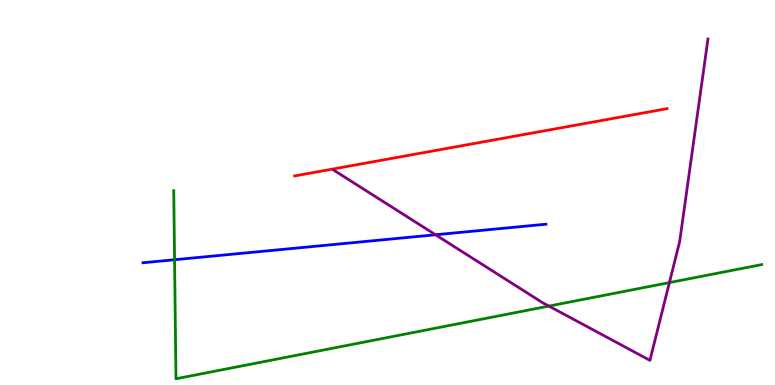[{'lines': ['blue', 'red'], 'intersections': []}, {'lines': ['green', 'red'], 'intersections': []}, {'lines': ['purple', 'red'], 'intersections': []}, {'lines': ['blue', 'green'], 'intersections': [{'x': 2.25, 'y': 3.25}]}, {'lines': ['blue', 'purple'], 'intersections': [{'x': 5.62, 'y': 3.9}]}, {'lines': ['green', 'purple'], 'intersections': [{'x': 7.08, 'y': 2.05}, {'x': 8.64, 'y': 2.66}]}]